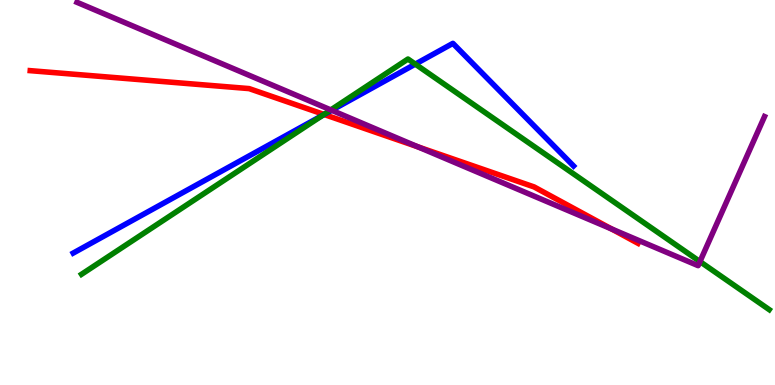[{'lines': ['blue', 'red'], 'intersections': [{'x': 4.18, 'y': 7.03}]}, {'lines': ['green', 'red'], 'intersections': [{'x': 4.18, 'y': 7.03}]}, {'lines': ['purple', 'red'], 'intersections': [{'x': 5.39, 'y': 6.19}, {'x': 7.89, 'y': 4.05}]}, {'lines': ['blue', 'green'], 'intersections': [{'x': 4.16, 'y': 7.0}, {'x': 5.36, 'y': 8.33}]}, {'lines': ['blue', 'purple'], 'intersections': [{'x': 4.28, 'y': 7.14}]}, {'lines': ['green', 'purple'], 'intersections': [{'x': 4.27, 'y': 7.15}, {'x': 9.03, 'y': 3.21}]}]